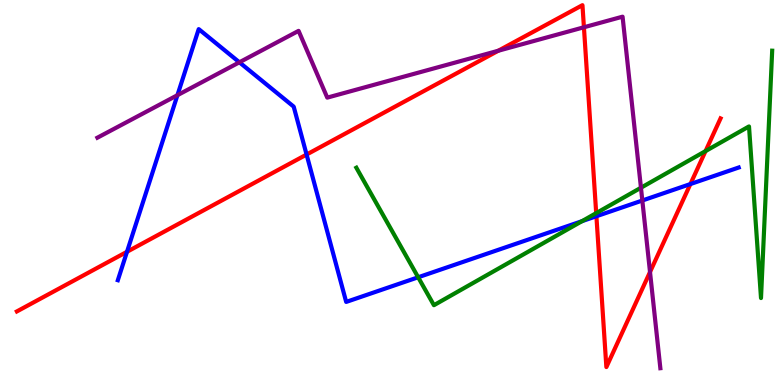[{'lines': ['blue', 'red'], 'intersections': [{'x': 1.64, 'y': 3.46}, {'x': 3.96, 'y': 5.99}, {'x': 7.7, 'y': 4.38}, {'x': 8.91, 'y': 5.22}]}, {'lines': ['green', 'red'], 'intersections': [{'x': 7.69, 'y': 4.46}, {'x': 9.1, 'y': 6.08}]}, {'lines': ['purple', 'red'], 'intersections': [{'x': 6.43, 'y': 8.68}, {'x': 7.53, 'y': 9.29}, {'x': 8.39, 'y': 2.93}]}, {'lines': ['blue', 'green'], 'intersections': [{'x': 5.4, 'y': 2.8}, {'x': 7.51, 'y': 4.26}]}, {'lines': ['blue', 'purple'], 'intersections': [{'x': 2.29, 'y': 7.53}, {'x': 3.09, 'y': 8.38}, {'x': 8.29, 'y': 4.79}]}, {'lines': ['green', 'purple'], 'intersections': [{'x': 8.27, 'y': 5.12}]}]